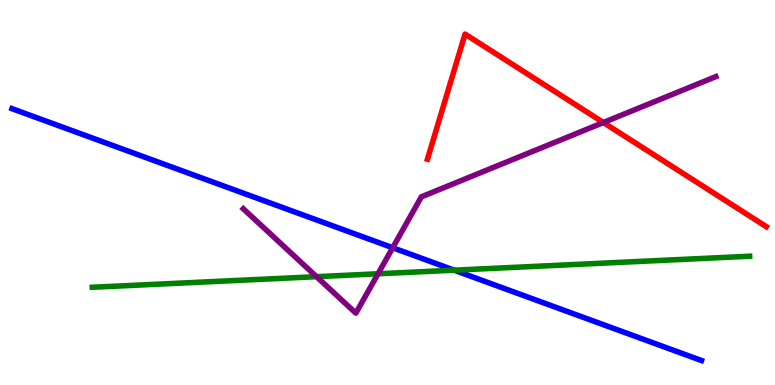[{'lines': ['blue', 'red'], 'intersections': []}, {'lines': ['green', 'red'], 'intersections': []}, {'lines': ['purple', 'red'], 'intersections': [{'x': 7.79, 'y': 6.82}]}, {'lines': ['blue', 'green'], 'intersections': [{'x': 5.86, 'y': 2.98}]}, {'lines': ['blue', 'purple'], 'intersections': [{'x': 5.07, 'y': 3.57}]}, {'lines': ['green', 'purple'], 'intersections': [{'x': 4.08, 'y': 2.81}, {'x': 4.88, 'y': 2.89}]}]